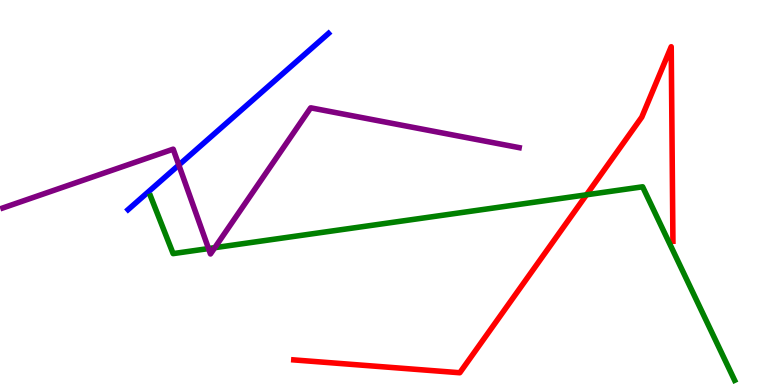[{'lines': ['blue', 'red'], 'intersections': []}, {'lines': ['green', 'red'], 'intersections': [{'x': 7.57, 'y': 4.94}]}, {'lines': ['purple', 'red'], 'intersections': []}, {'lines': ['blue', 'green'], 'intersections': []}, {'lines': ['blue', 'purple'], 'intersections': [{'x': 2.31, 'y': 5.71}]}, {'lines': ['green', 'purple'], 'intersections': [{'x': 2.69, 'y': 3.54}, {'x': 2.77, 'y': 3.57}]}]